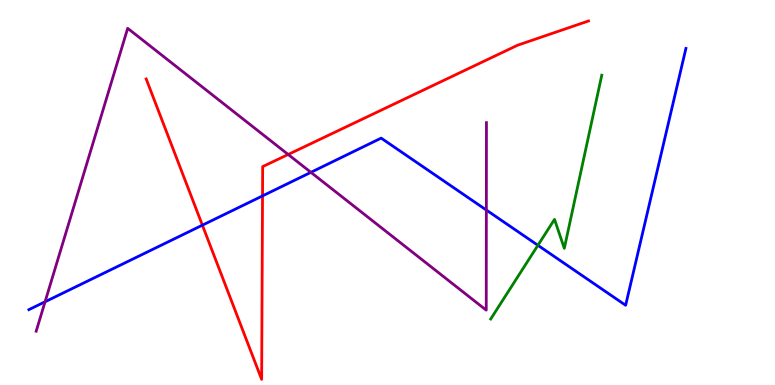[{'lines': ['blue', 'red'], 'intersections': [{'x': 2.61, 'y': 4.15}, {'x': 3.39, 'y': 4.91}]}, {'lines': ['green', 'red'], 'intersections': []}, {'lines': ['purple', 'red'], 'intersections': [{'x': 3.72, 'y': 5.99}]}, {'lines': ['blue', 'green'], 'intersections': [{'x': 6.94, 'y': 3.63}]}, {'lines': ['blue', 'purple'], 'intersections': [{'x': 0.581, 'y': 2.16}, {'x': 4.01, 'y': 5.52}, {'x': 6.28, 'y': 4.54}]}, {'lines': ['green', 'purple'], 'intersections': []}]